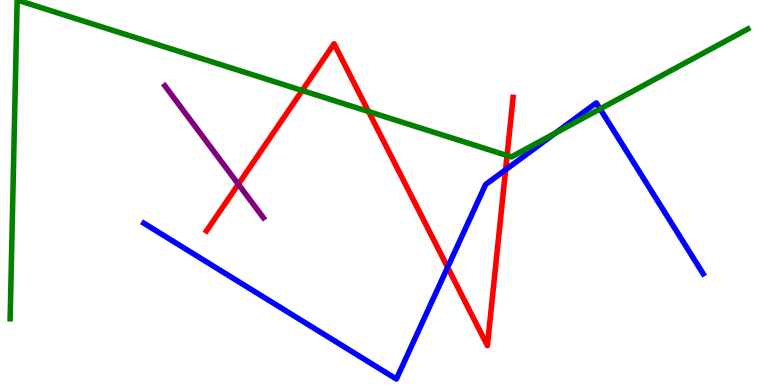[{'lines': ['blue', 'red'], 'intersections': [{'x': 5.78, 'y': 3.06}, {'x': 6.52, 'y': 5.59}]}, {'lines': ['green', 'red'], 'intersections': [{'x': 3.9, 'y': 7.65}, {'x': 4.75, 'y': 7.1}, {'x': 6.54, 'y': 5.96}]}, {'lines': ['purple', 'red'], 'intersections': [{'x': 3.08, 'y': 5.22}]}, {'lines': ['blue', 'green'], 'intersections': [{'x': 7.16, 'y': 6.54}, {'x': 7.74, 'y': 7.17}]}, {'lines': ['blue', 'purple'], 'intersections': []}, {'lines': ['green', 'purple'], 'intersections': []}]